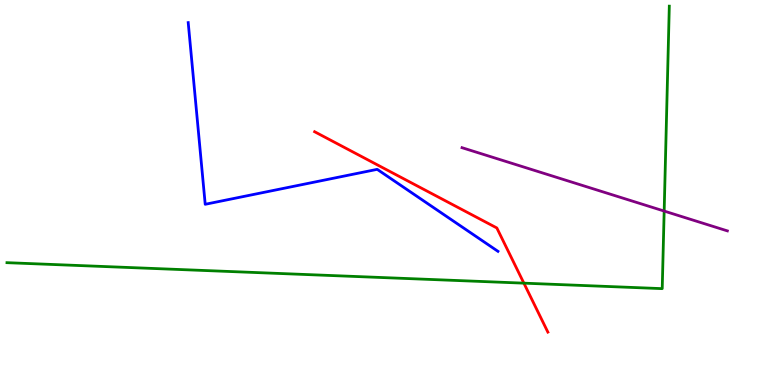[{'lines': ['blue', 'red'], 'intersections': []}, {'lines': ['green', 'red'], 'intersections': [{'x': 6.76, 'y': 2.65}]}, {'lines': ['purple', 'red'], 'intersections': []}, {'lines': ['blue', 'green'], 'intersections': []}, {'lines': ['blue', 'purple'], 'intersections': []}, {'lines': ['green', 'purple'], 'intersections': [{'x': 8.57, 'y': 4.52}]}]